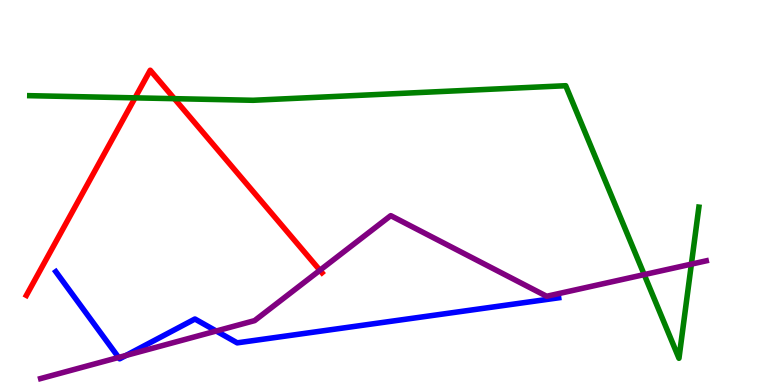[{'lines': ['blue', 'red'], 'intersections': []}, {'lines': ['green', 'red'], 'intersections': [{'x': 1.74, 'y': 7.46}, {'x': 2.25, 'y': 7.44}]}, {'lines': ['purple', 'red'], 'intersections': [{'x': 4.13, 'y': 2.98}]}, {'lines': ['blue', 'green'], 'intersections': []}, {'lines': ['blue', 'purple'], 'intersections': [{'x': 1.53, 'y': 0.716}, {'x': 1.63, 'y': 0.768}, {'x': 2.79, 'y': 1.4}]}, {'lines': ['green', 'purple'], 'intersections': [{'x': 8.31, 'y': 2.87}, {'x': 8.92, 'y': 3.14}]}]